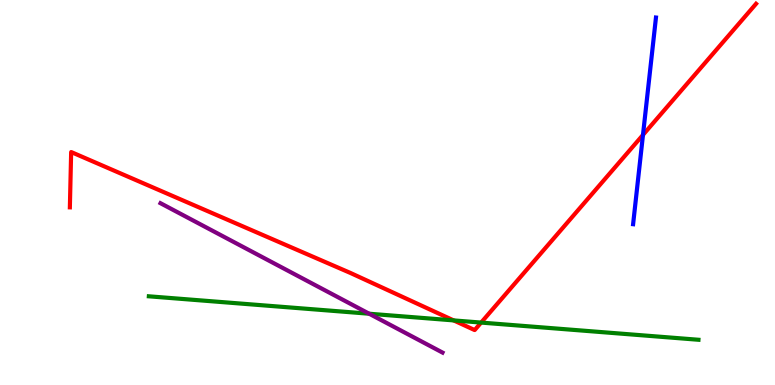[{'lines': ['blue', 'red'], 'intersections': [{'x': 8.3, 'y': 6.5}]}, {'lines': ['green', 'red'], 'intersections': [{'x': 5.85, 'y': 1.68}, {'x': 6.21, 'y': 1.62}]}, {'lines': ['purple', 'red'], 'intersections': []}, {'lines': ['blue', 'green'], 'intersections': []}, {'lines': ['blue', 'purple'], 'intersections': []}, {'lines': ['green', 'purple'], 'intersections': [{'x': 4.76, 'y': 1.85}]}]